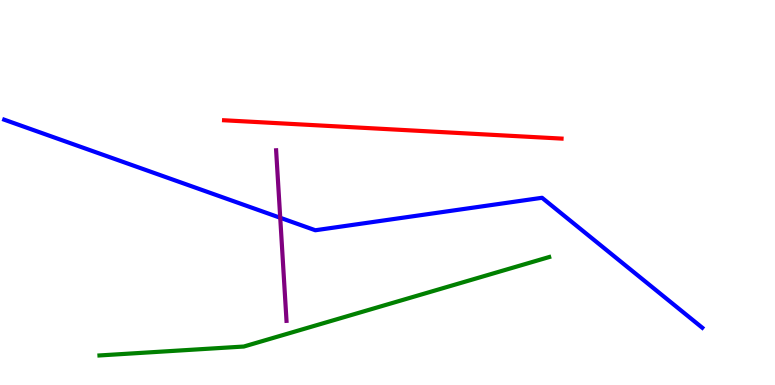[{'lines': ['blue', 'red'], 'intersections': []}, {'lines': ['green', 'red'], 'intersections': []}, {'lines': ['purple', 'red'], 'intersections': []}, {'lines': ['blue', 'green'], 'intersections': []}, {'lines': ['blue', 'purple'], 'intersections': [{'x': 3.62, 'y': 4.34}]}, {'lines': ['green', 'purple'], 'intersections': []}]